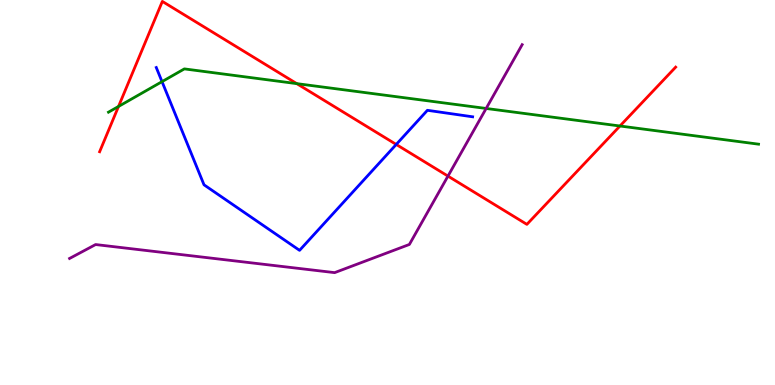[{'lines': ['blue', 'red'], 'intersections': [{'x': 5.11, 'y': 6.25}]}, {'lines': ['green', 'red'], 'intersections': [{'x': 1.53, 'y': 7.24}, {'x': 3.83, 'y': 7.83}, {'x': 8.0, 'y': 6.73}]}, {'lines': ['purple', 'red'], 'intersections': [{'x': 5.78, 'y': 5.43}]}, {'lines': ['blue', 'green'], 'intersections': [{'x': 2.09, 'y': 7.88}]}, {'lines': ['blue', 'purple'], 'intersections': []}, {'lines': ['green', 'purple'], 'intersections': [{'x': 6.27, 'y': 7.18}]}]